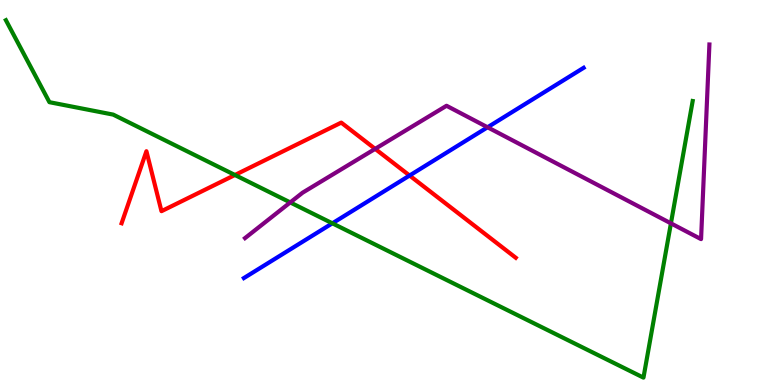[{'lines': ['blue', 'red'], 'intersections': [{'x': 5.28, 'y': 5.44}]}, {'lines': ['green', 'red'], 'intersections': [{'x': 3.03, 'y': 5.45}]}, {'lines': ['purple', 'red'], 'intersections': [{'x': 4.84, 'y': 6.13}]}, {'lines': ['blue', 'green'], 'intersections': [{'x': 4.29, 'y': 4.2}]}, {'lines': ['blue', 'purple'], 'intersections': [{'x': 6.29, 'y': 6.69}]}, {'lines': ['green', 'purple'], 'intersections': [{'x': 3.75, 'y': 4.74}, {'x': 8.66, 'y': 4.2}]}]